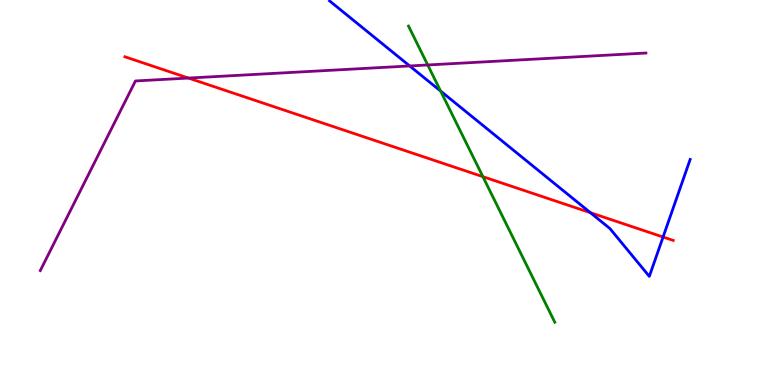[{'lines': ['blue', 'red'], 'intersections': [{'x': 7.62, 'y': 4.48}, {'x': 8.56, 'y': 3.84}]}, {'lines': ['green', 'red'], 'intersections': [{'x': 6.23, 'y': 5.41}]}, {'lines': ['purple', 'red'], 'intersections': [{'x': 2.43, 'y': 7.97}]}, {'lines': ['blue', 'green'], 'intersections': [{'x': 5.69, 'y': 7.63}]}, {'lines': ['blue', 'purple'], 'intersections': [{'x': 5.29, 'y': 8.29}]}, {'lines': ['green', 'purple'], 'intersections': [{'x': 5.52, 'y': 8.31}]}]